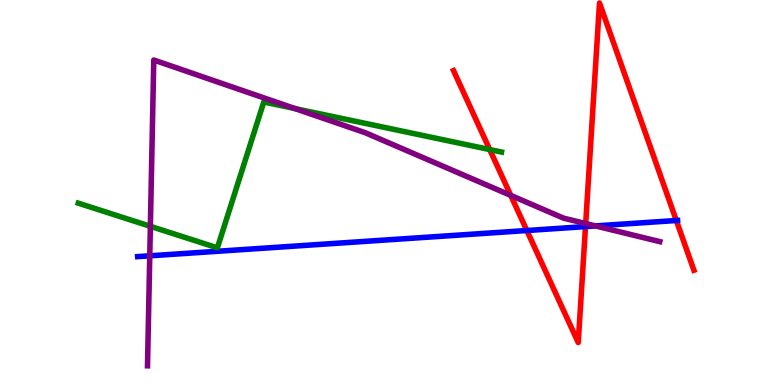[{'lines': ['blue', 'red'], 'intersections': [{'x': 6.8, 'y': 4.01}, {'x': 7.55, 'y': 4.11}, {'x': 8.73, 'y': 4.27}]}, {'lines': ['green', 'red'], 'intersections': [{'x': 6.32, 'y': 6.12}]}, {'lines': ['purple', 'red'], 'intersections': [{'x': 6.59, 'y': 4.92}, {'x': 7.56, 'y': 4.19}]}, {'lines': ['blue', 'green'], 'intersections': []}, {'lines': ['blue', 'purple'], 'intersections': [{'x': 1.93, 'y': 3.36}, {'x': 7.68, 'y': 4.13}]}, {'lines': ['green', 'purple'], 'intersections': [{'x': 1.94, 'y': 4.12}, {'x': 3.81, 'y': 7.18}]}]